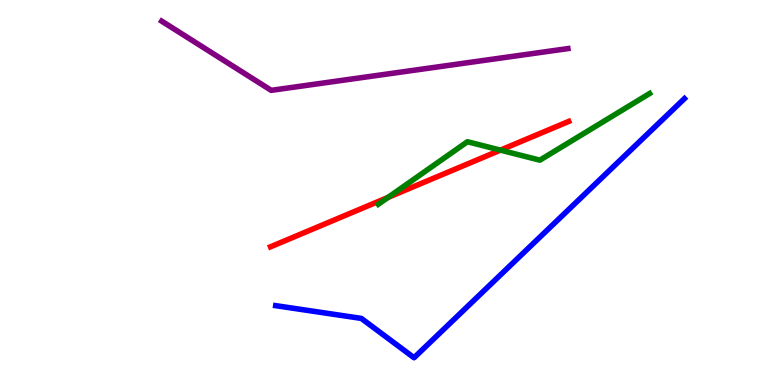[{'lines': ['blue', 'red'], 'intersections': []}, {'lines': ['green', 'red'], 'intersections': [{'x': 5.01, 'y': 4.87}, {'x': 6.46, 'y': 6.1}]}, {'lines': ['purple', 'red'], 'intersections': []}, {'lines': ['blue', 'green'], 'intersections': []}, {'lines': ['blue', 'purple'], 'intersections': []}, {'lines': ['green', 'purple'], 'intersections': []}]